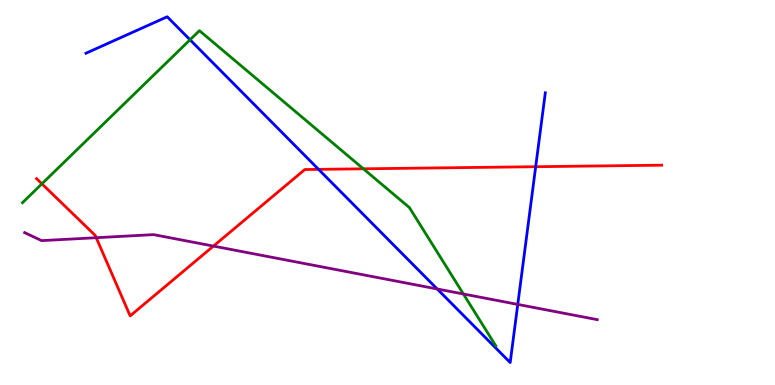[{'lines': ['blue', 'red'], 'intersections': [{'x': 4.11, 'y': 5.6}, {'x': 6.91, 'y': 5.67}]}, {'lines': ['green', 'red'], 'intersections': [{'x': 0.541, 'y': 5.23}, {'x': 4.69, 'y': 5.62}]}, {'lines': ['purple', 'red'], 'intersections': [{'x': 1.24, 'y': 3.83}, {'x': 2.75, 'y': 3.61}]}, {'lines': ['blue', 'green'], 'intersections': [{'x': 2.45, 'y': 8.97}]}, {'lines': ['blue', 'purple'], 'intersections': [{'x': 5.64, 'y': 2.49}, {'x': 6.68, 'y': 2.09}]}, {'lines': ['green', 'purple'], 'intersections': [{'x': 5.98, 'y': 2.36}]}]